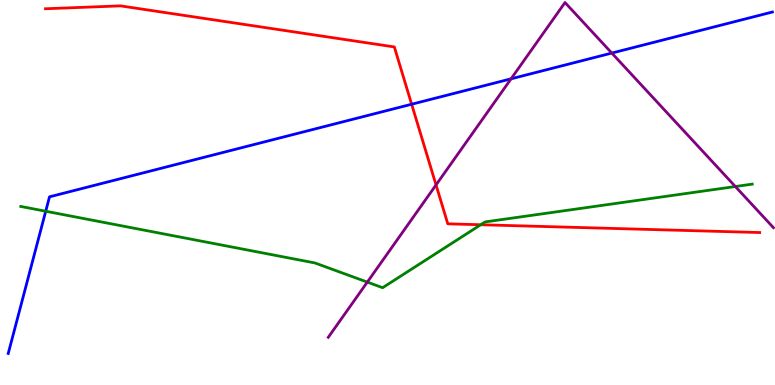[{'lines': ['blue', 'red'], 'intersections': [{'x': 5.31, 'y': 7.29}]}, {'lines': ['green', 'red'], 'intersections': [{'x': 6.2, 'y': 4.16}]}, {'lines': ['purple', 'red'], 'intersections': [{'x': 5.63, 'y': 5.2}]}, {'lines': ['blue', 'green'], 'intersections': [{'x': 0.59, 'y': 4.51}]}, {'lines': ['blue', 'purple'], 'intersections': [{'x': 6.59, 'y': 7.95}, {'x': 7.89, 'y': 8.62}]}, {'lines': ['green', 'purple'], 'intersections': [{'x': 4.74, 'y': 2.67}, {'x': 9.49, 'y': 5.16}]}]